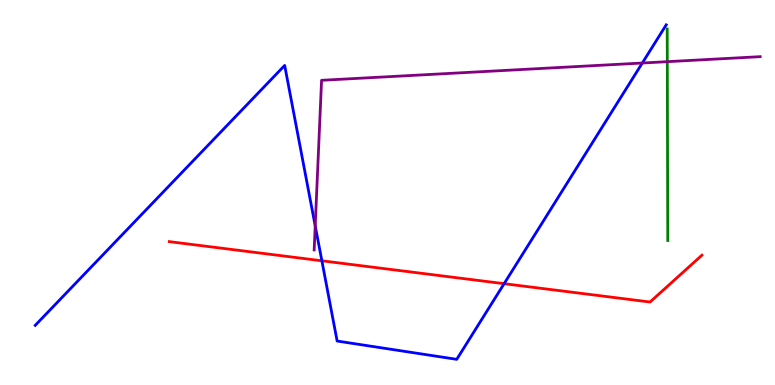[{'lines': ['blue', 'red'], 'intersections': [{'x': 4.15, 'y': 3.23}, {'x': 6.5, 'y': 2.63}]}, {'lines': ['green', 'red'], 'intersections': []}, {'lines': ['purple', 'red'], 'intersections': []}, {'lines': ['blue', 'green'], 'intersections': []}, {'lines': ['blue', 'purple'], 'intersections': [{'x': 4.07, 'y': 4.13}, {'x': 8.29, 'y': 8.36}]}, {'lines': ['green', 'purple'], 'intersections': [{'x': 8.61, 'y': 8.4}]}]